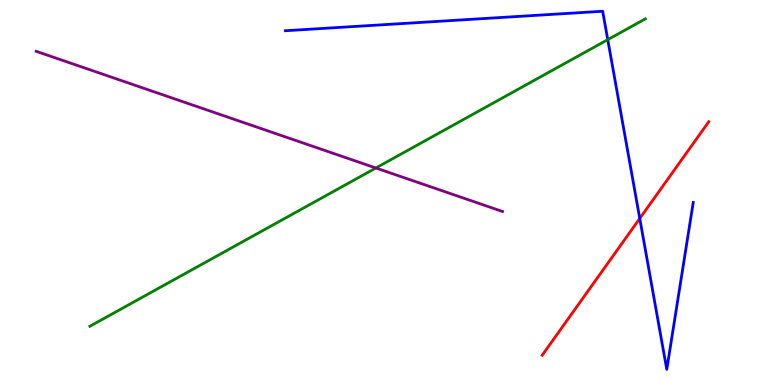[{'lines': ['blue', 'red'], 'intersections': [{'x': 8.25, 'y': 4.33}]}, {'lines': ['green', 'red'], 'intersections': []}, {'lines': ['purple', 'red'], 'intersections': []}, {'lines': ['blue', 'green'], 'intersections': [{'x': 7.84, 'y': 8.97}]}, {'lines': ['blue', 'purple'], 'intersections': []}, {'lines': ['green', 'purple'], 'intersections': [{'x': 4.85, 'y': 5.64}]}]